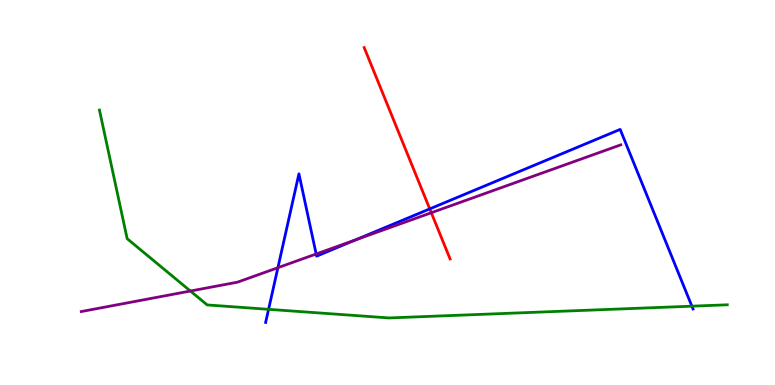[{'lines': ['blue', 'red'], 'intersections': [{'x': 5.55, 'y': 4.57}]}, {'lines': ['green', 'red'], 'intersections': []}, {'lines': ['purple', 'red'], 'intersections': [{'x': 5.57, 'y': 4.47}]}, {'lines': ['blue', 'green'], 'intersections': [{'x': 3.47, 'y': 1.97}, {'x': 8.93, 'y': 2.05}]}, {'lines': ['blue', 'purple'], 'intersections': [{'x': 3.59, 'y': 3.05}, {'x': 4.08, 'y': 3.4}, {'x': 4.59, 'y': 3.77}]}, {'lines': ['green', 'purple'], 'intersections': [{'x': 2.46, 'y': 2.44}]}]